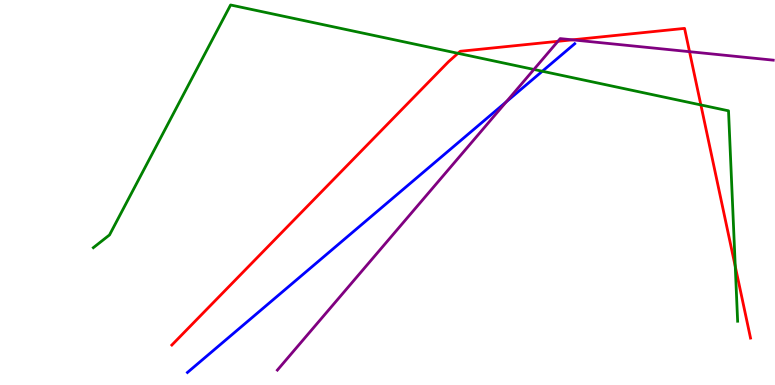[{'lines': ['blue', 'red'], 'intersections': []}, {'lines': ['green', 'red'], 'intersections': [{'x': 5.91, 'y': 8.62}, {'x': 9.04, 'y': 7.27}, {'x': 9.49, 'y': 3.08}]}, {'lines': ['purple', 'red'], 'intersections': [{'x': 7.2, 'y': 8.93}, {'x': 7.39, 'y': 8.97}, {'x': 8.9, 'y': 8.66}]}, {'lines': ['blue', 'green'], 'intersections': [{'x': 7.0, 'y': 8.15}]}, {'lines': ['blue', 'purple'], 'intersections': [{'x': 6.53, 'y': 7.35}]}, {'lines': ['green', 'purple'], 'intersections': [{'x': 6.89, 'y': 8.2}]}]